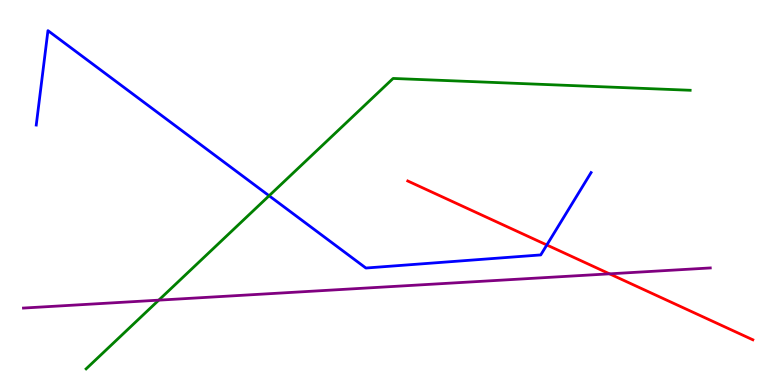[{'lines': ['blue', 'red'], 'intersections': [{'x': 7.06, 'y': 3.64}]}, {'lines': ['green', 'red'], 'intersections': []}, {'lines': ['purple', 'red'], 'intersections': [{'x': 7.86, 'y': 2.89}]}, {'lines': ['blue', 'green'], 'intersections': [{'x': 3.47, 'y': 4.92}]}, {'lines': ['blue', 'purple'], 'intersections': []}, {'lines': ['green', 'purple'], 'intersections': [{'x': 2.05, 'y': 2.2}]}]